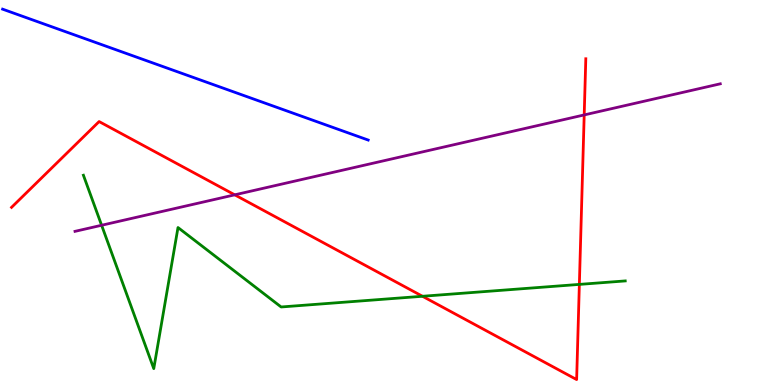[{'lines': ['blue', 'red'], 'intersections': []}, {'lines': ['green', 'red'], 'intersections': [{'x': 5.45, 'y': 2.3}, {'x': 7.48, 'y': 2.61}]}, {'lines': ['purple', 'red'], 'intersections': [{'x': 3.03, 'y': 4.94}, {'x': 7.54, 'y': 7.01}]}, {'lines': ['blue', 'green'], 'intersections': []}, {'lines': ['blue', 'purple'], 'intersections': []}, {'lines': ['green', 'purple'], 'intersections': [{'x': 1.31, 'y': 4.15}]}]